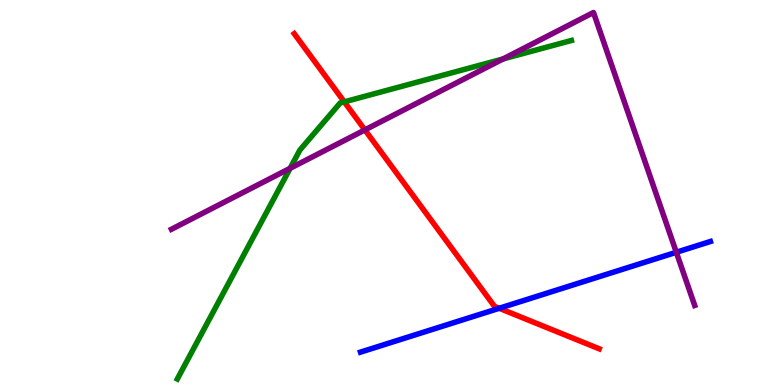[{'lines': ['blue', 'red'], 'intersections': [{'x': 6.44, 'y': 1.99}]}, {'lines': ['green', 'red'], 'intersections': [{'x': 4.44, 'y': 7.35}]}, {'lines': ['purple', 'red'], 'intersections': [{'x': 4.71, 'y': 6.63}]}, {'lines': ['blue', 'green'], 'intersections': []}, {'lines': ['blue', 'purple'], 'intersections': [{'x': 8.73, 'y': 3.45}]}, {'lines': ['green', 'purple'], 'intersections': [{'x': 3.74, 'y': 5.63}, {'x': 6.49, 'y': 8.47}]}]